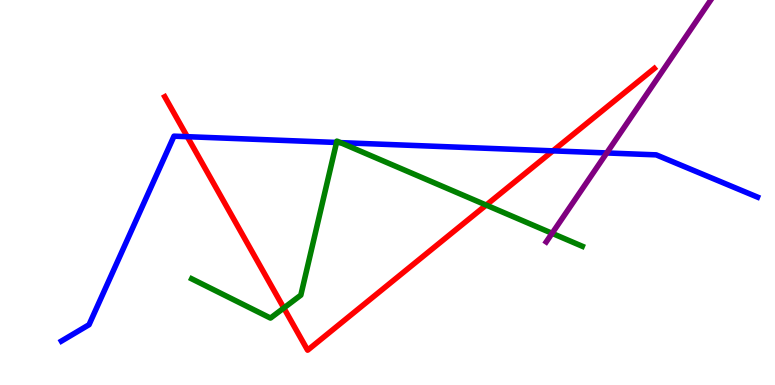[{'lines': ['blue', 'red'], 'intersections': [{'x': 2.42, 'y': 6.45}, {'x': 7.13, 'y': 6.08}]}, {'lines': ['green', 'red'], 'intersections': [{'x': 3.66, 'y': 2.0}, {'x': 6.27, 'y': 4.67}]}, {'lines': ['purple', 'red'], 'intersections': []}, {'lines': ['blue', 'green'], 'intersections': [{'x': 4.34, 'y': 6.3}, {'x': 4.39, 'y': 6.3}]}, {'lines': ['blue', 'purple'], 'intersections': [{'x': 7.83, 'y': 6.03}]}, {'lines': ['green', 'purple'], 'intersections': [{'x': 7.12, 'y': 3.94}]}]